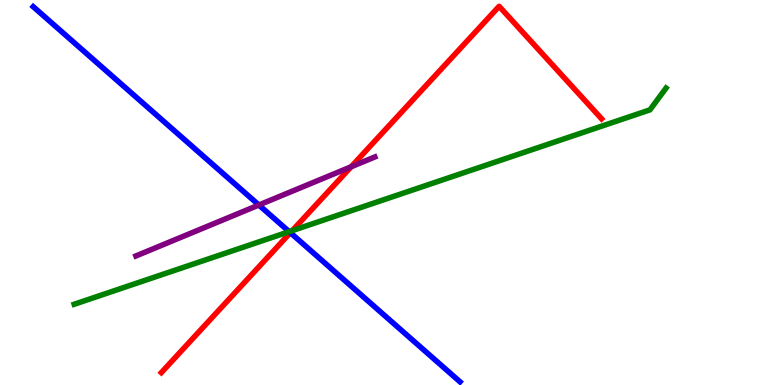[{'lines': ['blue', 'red'], 'intersections': [{'x': 3.75, 'y': 3.96}]}, {'lines': ['green', 'red'], 'intersections': [{'x': 3.77, 'y': 4.01}]}, {'lines': ['purple', 'red'], 'intersections': [{'x': 4.53, 'y': 5.67}]}, {'lines': ['blue', 'green'], 'intersections': [{'x': 3.73, 'y': 3.98}]}, {'lines': ['blue', 'purple'], 'intersections': [{'x': 3.34, 'y': 4.67}]}, {'lines': ['green', 'purple'], 'intersections': []}]